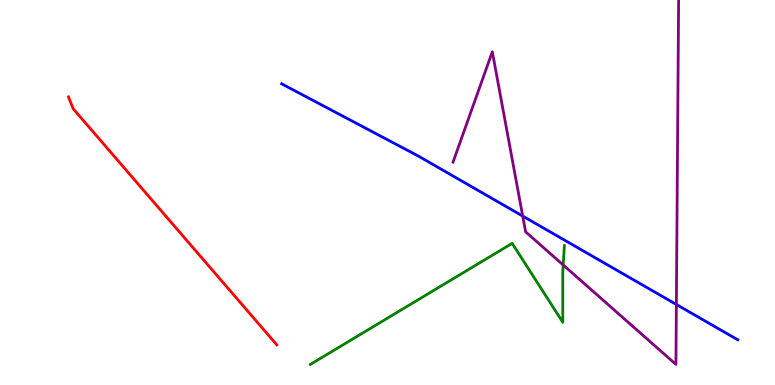[{'lines': ['blue', 'red'], 'intersections': []}, {'lines': ['green', 'red'], 'intersections': []}, {'lines': ['purple', 'red'], 'intersections': []}, {'lines': ['blue', 'green'], 'intersections': []}, {'lines': ['blue', 'purple'], 'intersections': [{'x': 6.74, 'y': 4.39}, {'x': 8.73, 'y': 2.09}]}, {'lines': ['green', 'purple'], 'intersections': [{'x': 7.27, 'y': 3.12}]}]